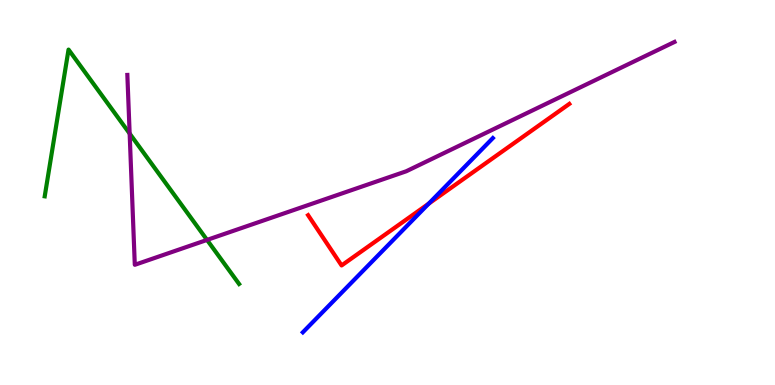[{'lines': ['blue', 'red'], 'intersections': [{'x': 5.53, 'y': 4.71}]}, {'lines': ['green', 'red'], 'intersections': []}, {'lines': ['purple', 'red'], 'intersections': []}, {'lines': ['blue', 'green'], 'intersections': []}, {'lines': ['blue', 'purple'], 'intersections': []}, {'lines': ['green', 'purple'], 'intersections': [{'x': 1.67, 'y': 6.53}, {'x': 2.67, 'y': 3.77}]}]